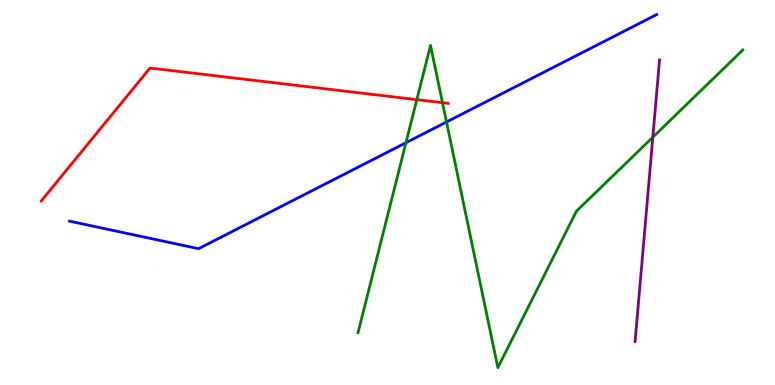[{'lines': ['blue', 'red'], 'intersections': []}, {'lines': ['green', 'red'], 'intersections': [{'x': 5.38, 'y': 7.41}, {'x': 5.71, 'y': 7.33}]}, {'lines': ['purple', 'red'], 'intersections': []}, {'lines': ['blue', 'green'], 'intersections': [{'x': 5.24, 'y': 6.29}, {'x': 5.76, 'y': 6.83}]}, {'lines': ['blue', 'purple'], 'intersections': []}, {'lines': ['green', 'purple'], 'intersections': [{'x': 8.42, 'y': 6.44}]}]